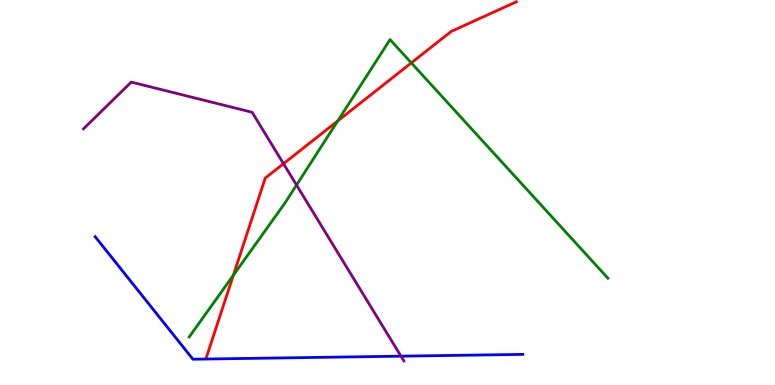[{'lines': ['blue', 'red'], 'intersections': []}, {'lines': ['green', 'red'], 'intersections': [{'x': 3.01, 'y': 2.85}, {'x': 4.36, 'y': 6.86}, {'x': 5.31, 'y': 8.37}]}, {'lines': ['purple', 'red'], 'intersections': [{'x': 3.66, 'y': 5.75}]}, {'lines': ['blue', 'green'], 'intersections': []}, {'lines': ['blue', 'purple'], 'intersections': [{'x': 5.17, 'y': 0.749}]}, {'lines': ['green', 'purple'], 'intersections': [{'x': 3.83, 'y': 5.19}]}]